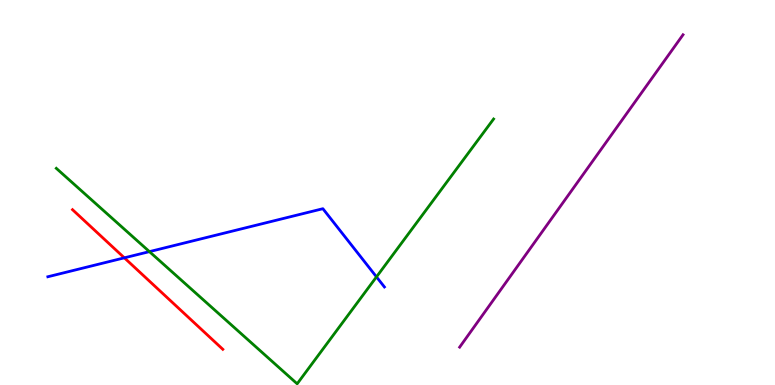[{'lines': ['blue', 'red'], 'intersections': [{'x': 1.6, 'y': 3.3}]}, {'lines': ['green', 'red'], 'intersections': []}, {'lines': ['purple', 'red'], 'intersections': []}, {'lines': ['blue', 'green'], 'intersections': [{'x': 1.93, 'y': 3.46}, {'x': 4.86, 'y': 2.81}]}, {'lines': ['blue', 'purple'], 'intersections': []}, {'lines': ['green', 'purple'], 'intersections': []}]